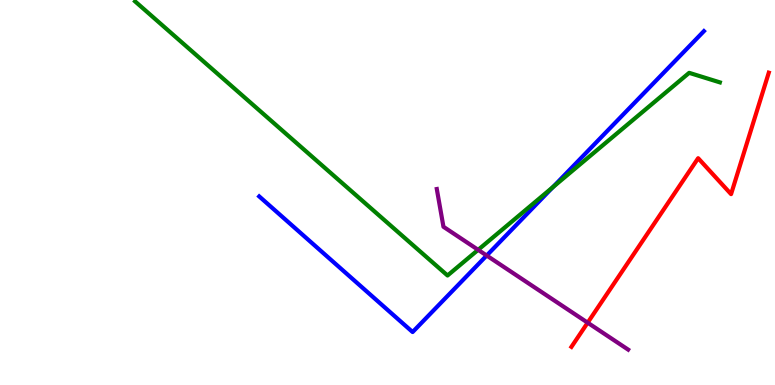[{'lines': ['blue', 'red'], 'intersections': []}, {'lines': ['green', 'red'], 'intersections': []}, {'lines': ['purple', 'red'], 'intersections': [{'x': 7.58, 'y': 1.62}]}, {'lines': ['blue', 'green'], 'intersections': [{'x': 7.13, 'y': 5.14}]}, {'lines': ['blue', 'purple'], 'intersections': [{'x': 6.28, 'y': 3.36}]}, {'lines': ['green', 'purple'], 'intersections': [{'x': 6.17, 'y': 3.51}]}]